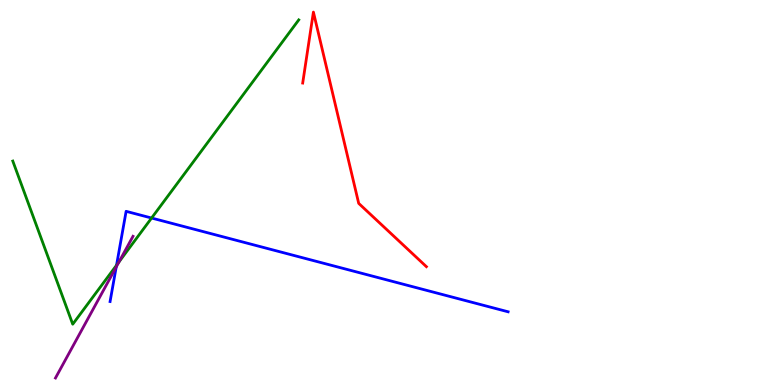[{'lines': ['blue', 'red'], 'intersections': []}, {'lines': ['green', 'red'], 'intersections': []}, {'lines': ['purple', 'red'], 'intersections': []}, {'lines': ['blue', 'green'], 'intersections': [{'x': 1.5, 'y': 3.11}, {'x': 1.96, 'y': 4.34}]}, {'lines': ['blue', 'purple'], 'intersections': [{'x': 1.5, 'y': 3.07}]}, {'lines': ['green', 'purple'], 'intersections': [{'x': 1.53, 'y': 3.2}]}]